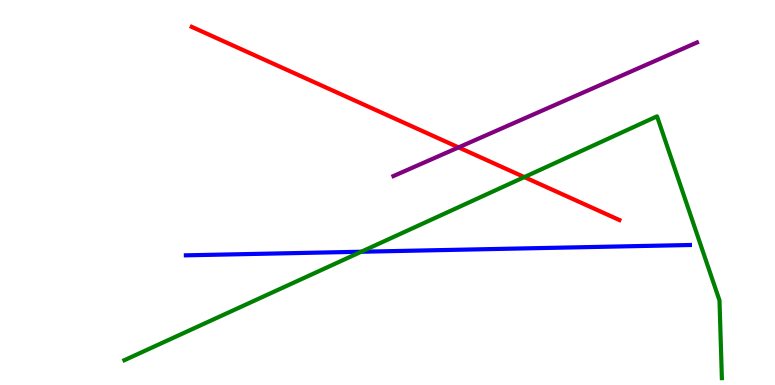[{'lines': ['blue', 'red'], 'intersections': []}, {'lines': ['green', 'red'], 'intersections': [{'x': 6.77, 'y': 5.4}]}, {'lines': ['purple', 'red'], 'intersections': [{'x': 5.92, 'y': 6.17}]}, {'lines': ['blue', 'green'], 'intersections': [{'x': 4.66, 'y': 3.46}]}, {'lines': ['blue', 'purple'], 'intersections': []}, {'lines': ['green', 'purple'], 'intersections': []}]